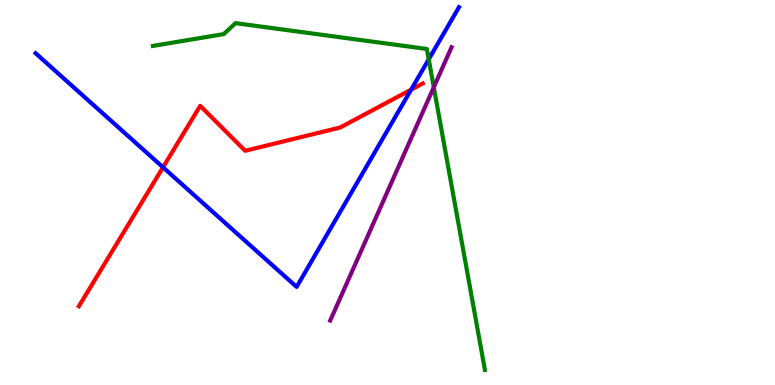[{'lines': ['blue', 'red'], 'intersections': [{'x': 2.1, 'y': 5.65}, {'x': 5.3, 'y': 7.67}]}, {'lines': ['green', 'red'], 'intersections': []}, {'lines': ['purple', 'red'], 'intersections': []}, {'lines': ['blue', 'green'], 'intersections': [{'x': 5.53, 'y': 8.46}]}, {'lines': ['blue', 'purple'], 'intersections': []}, {'lines': ['green', 'purple'], 'intersections': [{'x': 5.6, 'y': 7.73}]}]